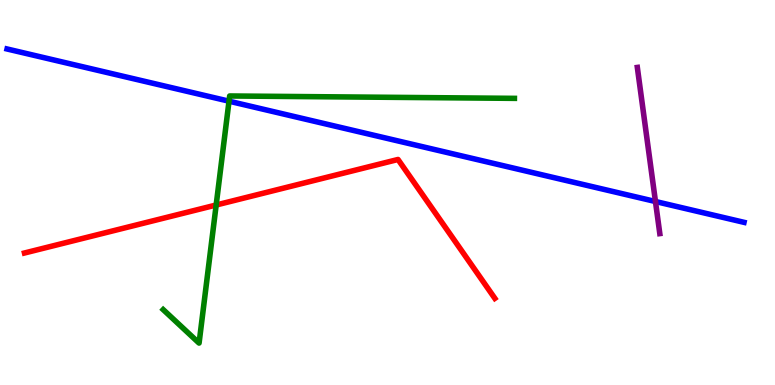[{'lines': ['blue', 'red'], 'intersections': []}, {'lines': ['green', 'red'], 'intersections': [{'x': 2.79, 'y': 4.68}]}, {'lines': ['purple', 'red'], 'intersections': []}, {'lines': ['blue', 'green'], 'intersections': [{'x': 2.96, 'y': 7.37}]}, {'lines': ['blue', 'purple'], 'intersections': [{'x': 8.46, 'y': 4.77}]}, {'lines': ['green', 'purple'], 'intersections': []}]